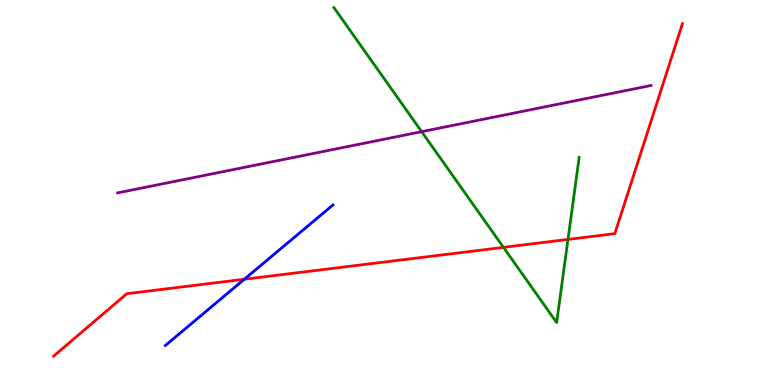[{'lines': ['blue', 'red'], 'intersections': [{'x': 3.15, 'y': 2.75}]}, {'lines': ['green', 'red'], 'intersections': [{'x': 6.5, 'y': 3.57}, {'x': 7.33, 'y': 3.78}]}, {'lines': ['purple', 'red'], 'intersections': []}, {'lines': ['blue', 'green'], 'intersections': []}, {'lines': ['blue', 'purple'], 'intersections': []}, {'lines': ['green', 'purple'], 'intersections': [{'x': 5.44, 'y': 6.58}]}]